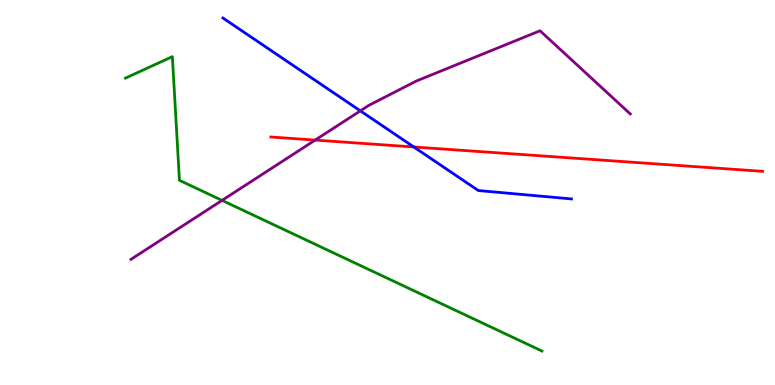[{'lines': ['blue', 'red'], 'intersections': [{'x': 5.34, 'y': 6.18}]}, {'lines': ['green', 'red'], 'intersections': []}, {'lines': ['purple', 'red'], 'intersections': [{'x': 4.07, 'y': 6.36}]}, {'lines': ['blue', 'green'], 'intersections': []}, {'lines': ['blue', 'purple'], 'intersections': [{'x': 4.65, 'y': 7.12}]}, {'lines': ['green', 'purple'], 'intersections': [{'x': 2.87, 'y': 4.8}]}]